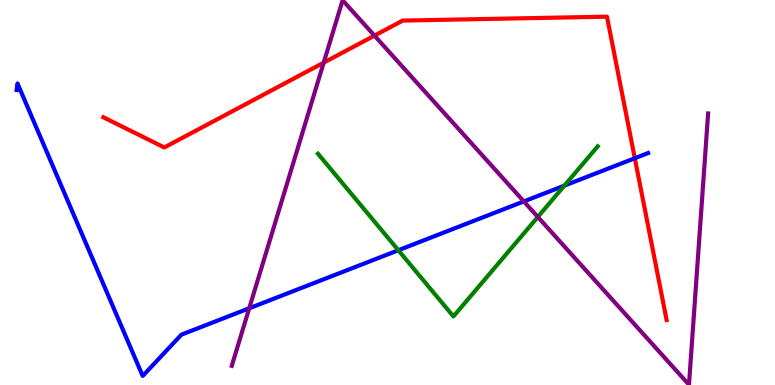[{'lines': ['blue', 'red'], 'intersections': [{'x': 8.19, 'y': 5.89}]}, {'lines': ['green', 'red'], 'intersections': []}, {'lines': ['purple', 'red'], 'intersections': [{'x': 4.18, 'y': 8.37}, {'x': 4.83, 'y': 9.07}]}, {'lines': ['blue', 'green'], 'intersections': [{'x': 5.14, 'y': 3.5}, {'x': 7.28, 'y': 5.18}]}, {'lines': ['blue', 'purple'], 'intersections': [{'x': 3.22, 'y': 1.99}, {'x': 6.76, 'y': 4.77}]}, {'lines': ['green', 'purple'], 'intersections': [{'x': 6.94, 'y': 4.37}]}]